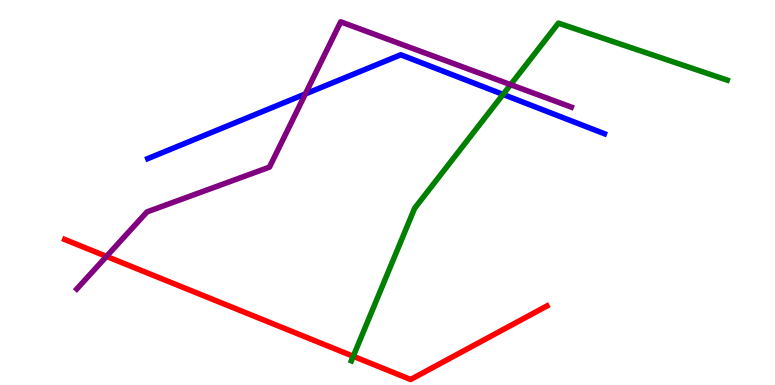[{'lines': ['blue', 'red'], 'intersections': []}, {'lines': ['green', 'red'], 'intersections': [{'x': 4.56, 'y': 0.746}]}, {'lines': ['purple', 'red'], 'intersections': [{'x': 1.37, 'y': 3.34}]}, {'lines': ['blue', 'green'], 'intersections': [{'x': 6.49, 'y': 7.55}]}, {'lines': ['blue', 'purple'], 'intersections': [{'x': 3.94, 'y': 7.56}]}, {'lines': ['green', 'purple'], 'intersections': [{'x': 6.59, 'y': 7.8}]}]